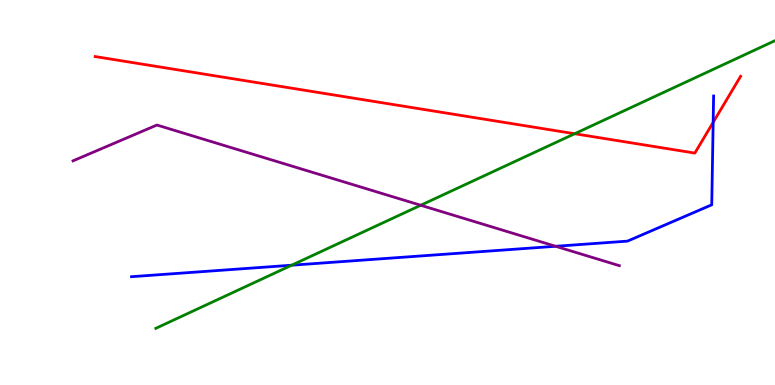[{'lines': ['blue', 'red'], 'intersections': [{'x': 9.2, 'y': 6.82}]}, {'lines': ['green', 'red'], 'intersections': [{'x': 7.42, 'y': 6.53}]}, {'lines': ['purple', 'red'], 'intersections': []}, {'lines': ['blue', 'green'], 'intersections': [{'x': 3.76, 'y': 3.11}]}, {'lines': ['blue', 'purple'], 'intersections': [{'x': 7.17, 'y': 3.6}]}, {'lines': ['green', 'purple'], 'intersections': [{'x': 5.43, 'y': 4.67}]}]